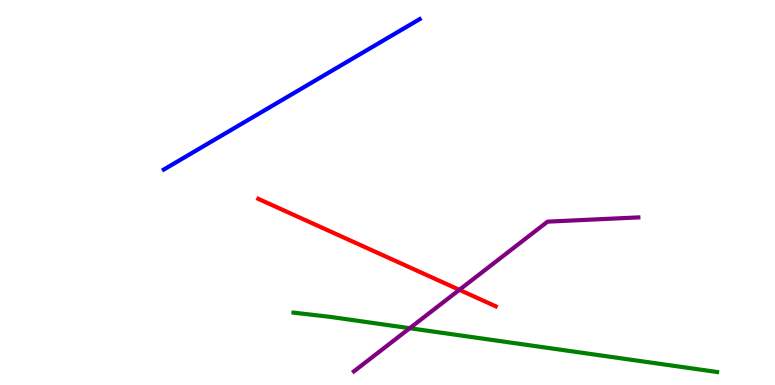[{'lines': ['blue', 'red'], 'intersections': []}, {'lines': ['green', 'red'], 'intersections': []}, {'lines': ['purple', 'red'], 'intersections': [{'x': 5.93, 'y': 2.47}]}, {'lines': ['blue', 'green'], 'intersections': []}, {'lines': ['blue', 'purple'], 'intersections': []}, {'lines': ['green', 'purple'], 'intersections': [{'x': 5.29, 'y': 1.48}]}]